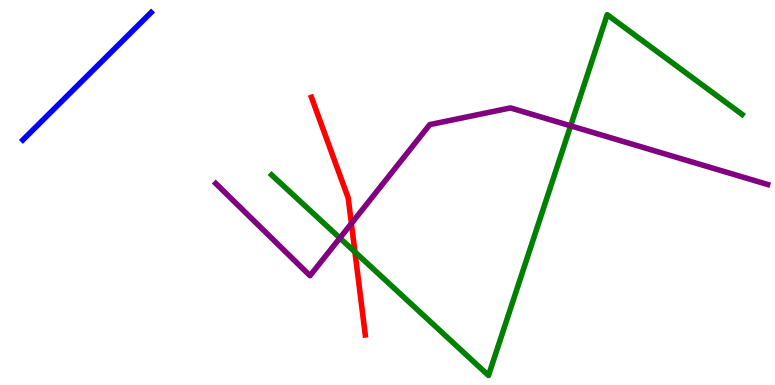[{'lines': ['blue', 'red'], 'intersections': []}, {'lines': ['green', 'red'], 'intersections': [{'x': 4.58, 'y': 3.46}]}, {'lines': ['purple', 'red'], 'intersections': [{'x': 4.53, 'y': 4.19}]}, {'lines': ['blue', 'green'], 'intersections': []}, {'lines': ['blue', 'purple'], 'intersections': []}, {'lines': ['green', 'purple'], 'intersections': [{'x': 4.39, 'y': 3.82}, {'x': 7.36, 'y': 6.73}]}]